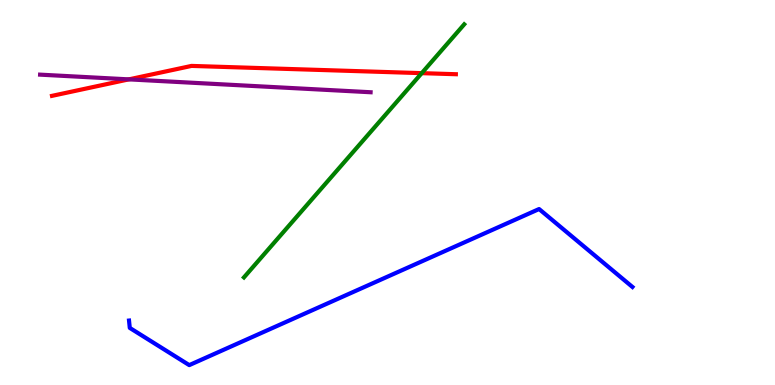[{'lines': ['blue', 'red'], 'intersections': []}, {'lines': ['green', 'red'], 'intersections': [{'x': 5.44, 'y': 8.1}]}, {'lines': ['purple', 'red'], 'intersections': [{'x': 1.66, 'y': 7.94}]}, {'lines': ['blue', 'green'], 'intersections': []}, {'lines': ['blue', 'purple'], 'intersections': []}, {'lines': ['green', 'purple'], 'intersections': []}]